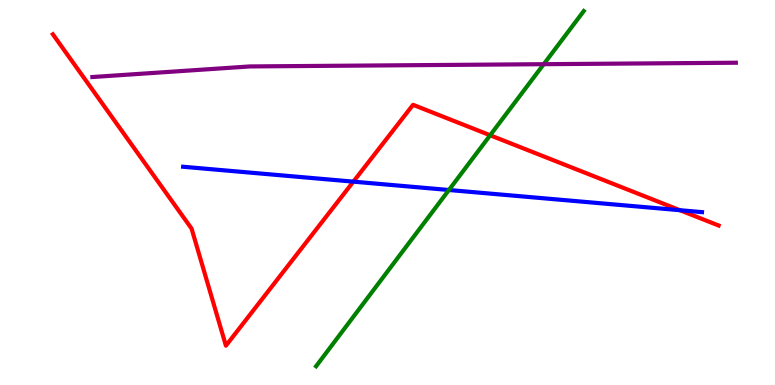[{'lines': ['blue', 'red'], 'intersections': [{'x': 4.56, 'y': 5.28}, {'x': 8.77, 'y': 4.54}]}, {'lines': ['green', 'red'], 'intersections': [{'x': 6.32, 'y': 6.49}]}, {'lines': ['purple', 'red'], 'intersections': []}, {'lines': ['blue', 'green'], 'intersections': [{'x': 5.79, 'y': 5.06}]}, {'lines': ['blue', 'purple'], 'intersections': []}, {'lines': ['green', 'purple'], 'intersections': [{'x': 7.02, 'y': 8.33}]}]